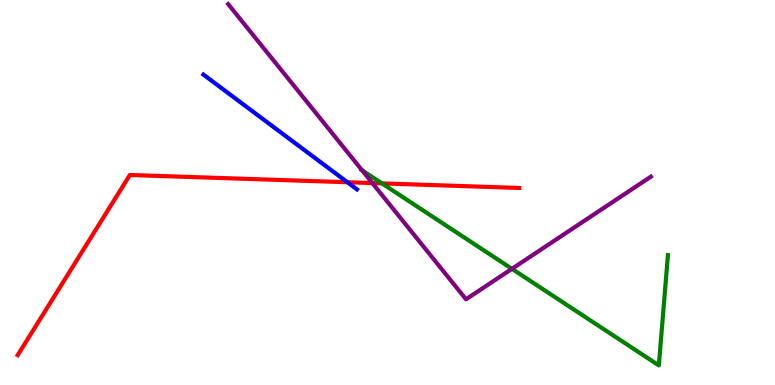[{'lines': ['blue', 'red'], 'intersections': [{'x': 4.48, 'y': 5.27}]}, {'lines': ['green', 'red'], 'intersections': [{'x': 4.93, 'y': 5.24}]}, {'lines': ['purple', 'red'], 'intersections': [{'x': 4.8, 'y': 5.25}]}, {'lines': ['blue', 'green'], 'intersections': []}, {'lines': ['blue', 'purple'], 'intersections': []}, {'lines': ['green', 'purple'], 'intersections': [{'x': 4.67, 'y': 5.58}, {'x': 6.61, 'y': 3.02}]}]